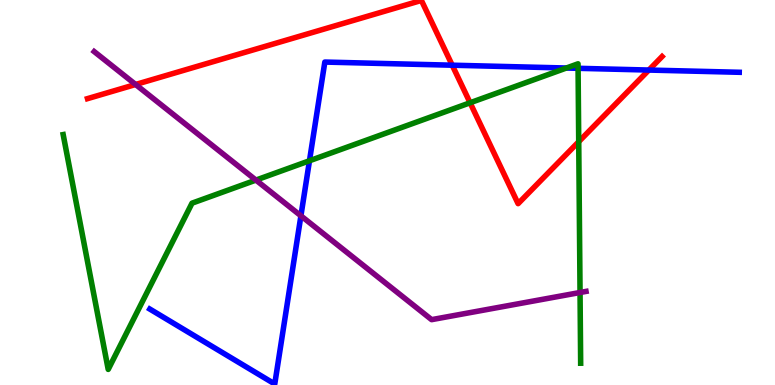[{'lines': ['blue', 'red'], 'intersections': [{'x': 5.84, 'y': 8.31}, {'x': 8.37, 'y': 8.18}]}, {'lines': ['green', 'red'], 'intersections': [{'x': 6.07, 'y': 7.33}, {'x': 7.47, 'y': 6.32}]}, {'lines': ['purple', 'red'], 'intersections': [{'x': 1.75, 'y': 7.81}]}, {'lines': ['blue', 'green'], 'intersections': [{'x': 3.99, 'y': 5.82}, {'x': 7.31, 'y': 8.23}, {'x': 7.46, 'y': 8.23}]}, {'lines': ['blue', 'purple'], 'intersections': [{'x': 3.88, 'y': 4.39}]}, {'lines': ['green', 'purple'], 'intersections': [{'x': 3.3, 'y': 5.32}, {'x': 7.48, 'y': 2.4}]}]